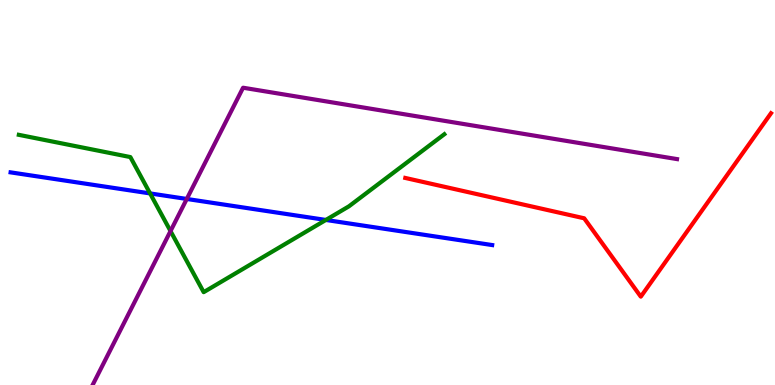[{'lines': ['blue', 'red'], 'intersections': []}, {'lines': ['green', 'red'], 'intersections': []}, {'lines': ['purple', 'red'], 'intersections': []}, {'lines': ['blue', 'green'], 'intersections': [{'x': 1.94, 'y': 4.98}, {'x': 4.2, 'y': 4.29}]}, {'lines': ['blue', 'purple'], 'intersections': [{'x': 2.41, 'y': 4.83}]}, {'lines': ['green', 'purple'], 'intersections': [{'x': 2.2, 'y': 4.0}]}]